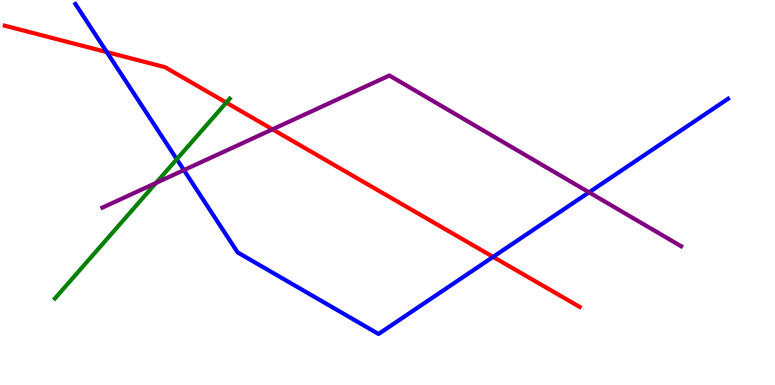[{'lines': ['blue', 'red'], 'intersections': [{'x': 1.38, 'y': 8.65}, {'x': 6.36, 'y': 3.33}]}, {'lines': ['green', 'red'], 'intersections': [{'x': 2.92, 'y': 7.34}]}, {'lines': ['purple', 'red'], 'intersections': [{'x': 3.52, 'y': 6.64}]}, {'lines': ['blue', 'green'], 'intersections': [{'x': 2.28, 'y': 5.86}]}, {'lines': ['blue', 'purple'], 'intersections': [{'x': 2.37, 'y': 5.58}, {'x': 7.6, 'y': 5.0}]}, {'lines': ['green', 'purple'], 'intersections': [{'x': 2.01, 'y': 5.25}]}]